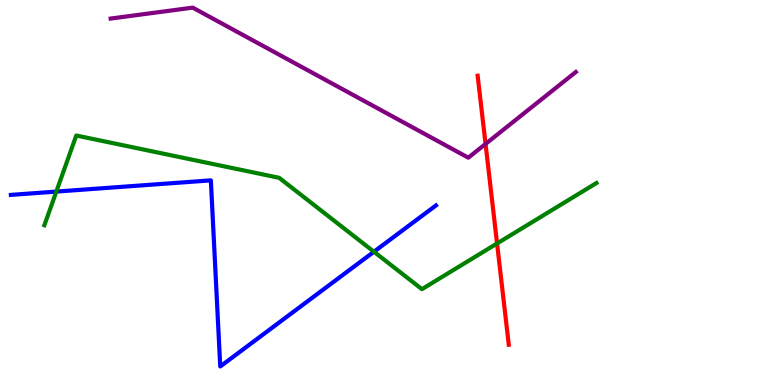[{'lines': ['blue', 'red'], 'intersections': []}, {'lines': ['green', 'red'], 'intersections': [{'x': 6.41, 'y': 3.68}]}, {'lines': ['purple', 'red'], 'intersections': [{'x': 6.27, 'y': 6.26}]}, {'lines': ['blue', 'green'], 'intersections': [{'x': 0.727, 'y': 5.02}, {'x': 4.83, 'y': 3.46}]}, {'lines': ['blue', 'purple'], 'intersections': []}, {'lines': ['green', 'purple'], 'intersections': []}]